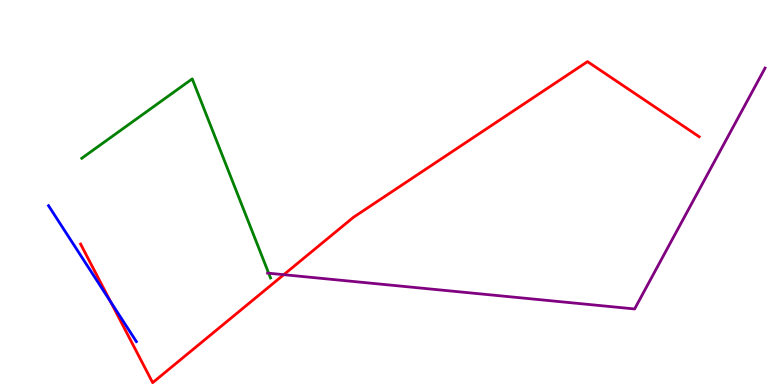[{'lines': ['blue', 'red'], 'intersections': [{'x': 1.43, 'y': 2.17}]}, {'lines': ['green', 'red'], 'intersections': []}, {'lines': ['purple', 'red'], 'intersections': [{'x': 3.66, 'y': 2.87}]}, {'lines': ['blue', 'green'], 'intersections': []}, {'lines': ['blue', 'purple'], 'intersections': []}, {'lines': ['green', 'purple'], 'intersections': [{'x': 3.47, 'y': 2.9}]}]